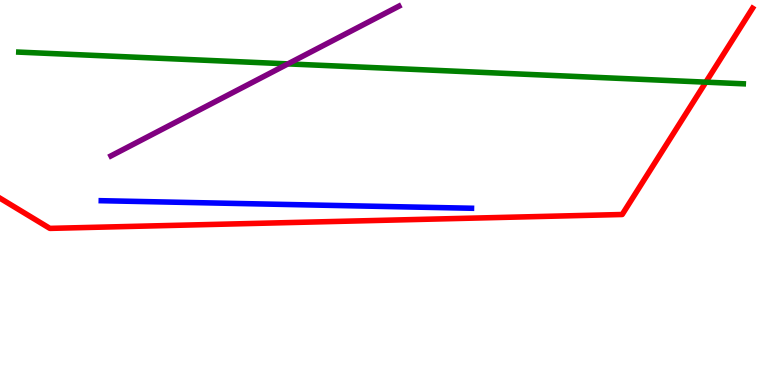[{'lines': ['blue', 'red'], 'intersections': []}, {'lines': ['green', 'red'], 'intersections': [{'x': 9.11, 'y': 7.87}]}, {'lines': ['purple', 'red'], 'intersections': []}, {'lines': ['blue', 'green'], 'intersections': []}, {'lines': ['blue', 'purple'], 'intersections': []}, {'lines': ['green', 'purple'], 'intersections': [{'x': 3.72, 'y': 8.34}]}]